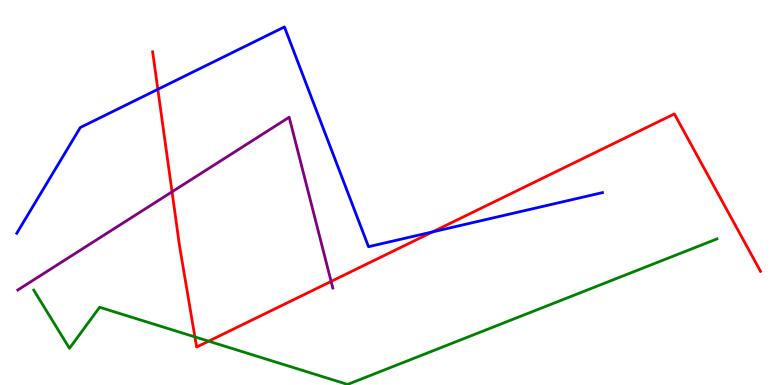[{'lines': ['blue', 'red'], 'intersections': [{'x': 2.04, 'y': 7.68}, {'x': 5.58, 'y': 3.98}]}, {'lines': ['green', 'red'], 'intersections': [{'x': 2.51, 'y': 1.25}, {'x': 2.69, 'y': 1.14}]}, {'lines': ['purple', 'red'], 'intersections': [{'x': 2.22, 'y': 5.02}, {'x': 4.27, 'y': 2.69}]}, {'lines': ['blue', 'green'], 'intersections': []}, {'lines': ['blue', 'purple'], 'intersections': []}, {'lines': ['green', 'purple'], 'intersections': []}]